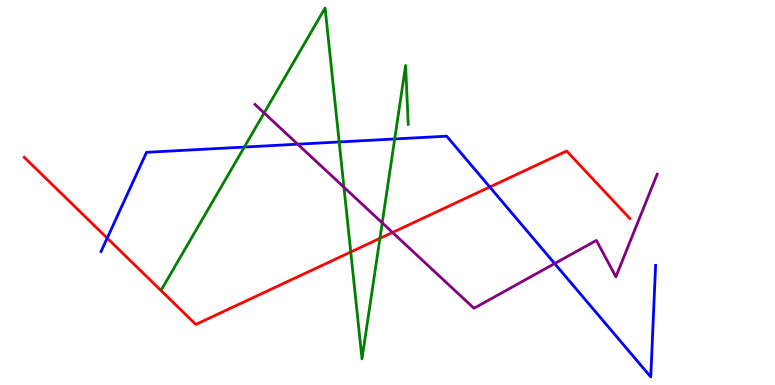[{'lines': ['blue', 'red'], 'intersections': [{'x': 1.38, 'y': 3.81}, {'x': 6.32, 'y': 5.14}]}, {'lines': ['green', 'red'], 'intersections': [{'x': 4.53, 'y': 3.45}, {'x': 4.9, 'y': 3.81}]}, {'lines': ['purple', 'red'], 'intersections': [{'x': 5.06, 'y': 3.96}]}, {'lines': ['blue', 'green'], 'intersections': [{'x': 3.15, 'y': 6.18}, {'x': 4.38, 'y': 6.31}, {'x': 5.09, 'y': 6.39}]}, {'lines': ['blue', 'purple'], 'intersections': [{'x': 3.84, 'y': 6.25}, {'x': 7.16, 'y': 3.15}]}, {'lines': ['green', 'purple'], 'intersections': [{'x': 3.41, 'y': 7.07}, {'x': 4.44, 'y': 5.14}, {'x': 4.93, 'y': 4.21}]}]